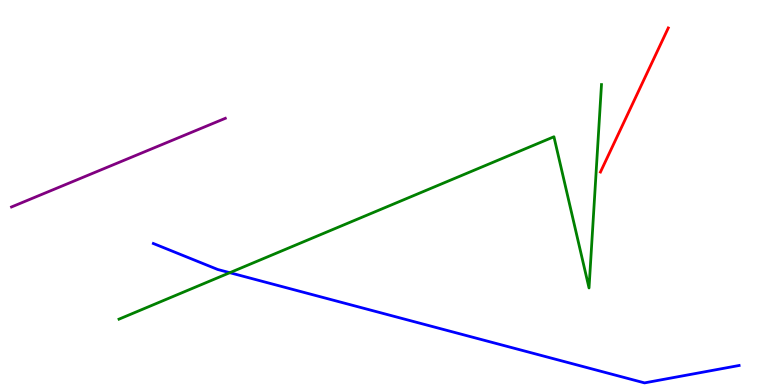[{'lines': ['blue', 'red'], 'intersections': []}, {'lines': ['green', 'red'], 'intersections': []}, {'lines': ['purple', 'red'], 'intersections': []}, {'lines': ['blue', 'green'], 'intersections': [{'x': 2.97, 'y': 2.92}]}, {'lines': ['blue', 'purple'], 'intersections': []}, {'lines': ['green', 'purple'], 'intersections': []}]